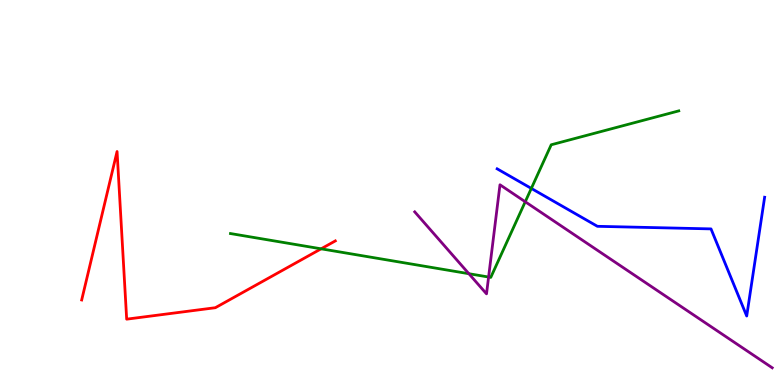[{'lines': ['blue', 'red'], 'intersections': []}, {'lines': ['green', 'red'], 'intersections': [{'x': 4.14, 'y': 3.54}]}, {'lines': ['purple', 'red'], 'intersections': []}, {'lines': ['blue', 'green'], 'intersections': [{'x': 6.86, 'y': 5.11}]}, {'lines': ['blue', 'purple'], 'intersections': []}, {'lines': ['green', 'purple'], 'intersections': [{'x': 6.05, 'y': 2.89}, {'x': 6.3, 'y': 2.8}, {'x': 6.78, 'y': 4.76}]}]